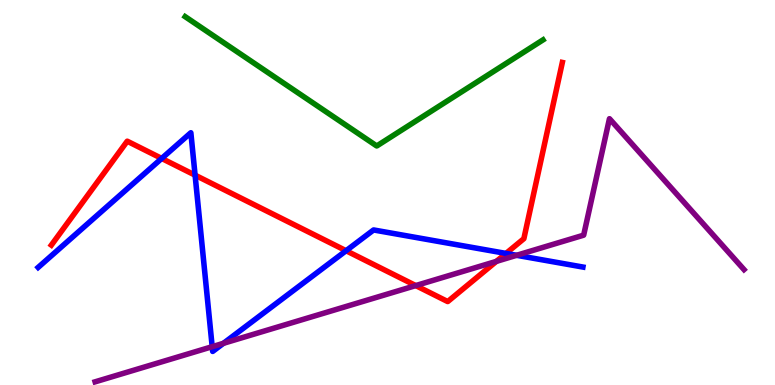[{'lines': ['blue', 'red'], 'intersections': [{'x': 2.09, 'y': 5.88}, {'x': 2.52, 'y': 5.45}, {'x': 4.47, 'y': 3.49}, {'x': 6.53, 'y': 3.42}]}, {'lines': ['green', 'red'], 'intersections': []}, {'lines': ['purple', 'red'], 'intersections': [{'x': 5.36, 'y': 2.58}, {'x': 6.4, 'y': 3.21}]}, {'lines': ['blue', 'green'], 'intersections': []}, {'lines': ['blue', 'purple'], 'intersections': [{'x': 2.74, 'y': 0.995}, {'x': 2.88, 'y': 1.08}, {'x': 6.67, 'y': 3.37}]}, {'lines': ['green', 'purple'], 'intersections': []}]